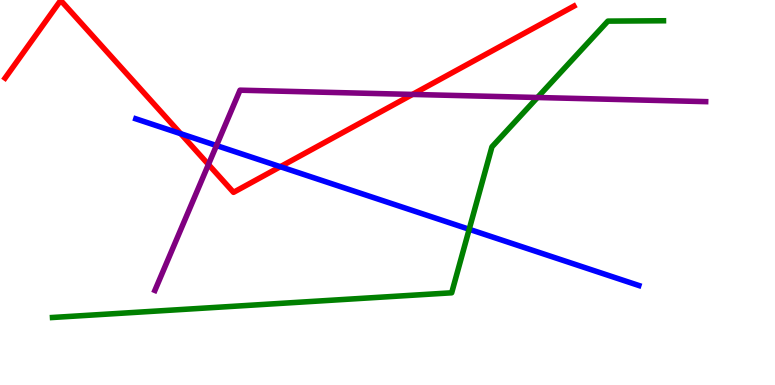[{'lines': ['blue', 'red'], 'intersections': [{'x': 2.33, 'y': 6.53}, {'x': 3.62, 'y': 5.67}]}, {'lines': ['green', 'red'], 'intersections': []}, {'lines': ['purple', 'red'], 'intersections': [{'x': 2.69, 'y': 5.73}, {'x': 5.32, 'y': 7.55}]}, {'lines': ['blue', 'green'], 'intersections': [{'x': 6.05, 'y': 4.04}]}, {'lines': ['blue', 'purple'], 'intersections': [{'x': 2.79, 'y': 6.22}]}, {'lines': ['green', 'purple'], 'intersections': [{'x': 6.93, 'y': 7.47}]}]